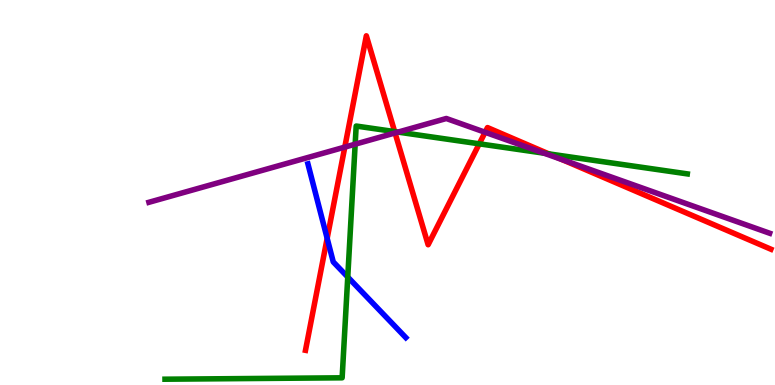[{'lines': ['blue', 'red'], 'intersections': [{'x': 4.22, 'y': 3.81}]}, {'lines': ['green', 'red'], 'intersections': [{'x': 5.09, 'y': 6.58}, {'x': 6.18, 'y': 6.26}, {'x': 7.08, 'y': 6.0}]}, {'lines': ['purple', 'red'], 'intersections': [{'x': 4.45, 'y': 6.18}, {'x': 5.1, 'y': 6.55}, {'x': 6.26, 'y': 6.56}, {'x': 7.25, 'y': 5.86}]}, {'lines': ['blue', 'green'], 'intersections': [{'x': 4.49, 'y': 2.8}]}, {'lines': ['blue', 'purple'], 'intersections': []}, {'lines': ['green', 'purple'], 'intersections': [{'x': 4.58, 'y': 6.25}, {'x': 5.14, 'y': 6.57}, {'x': 7.02, 'y': 6.02}]}]